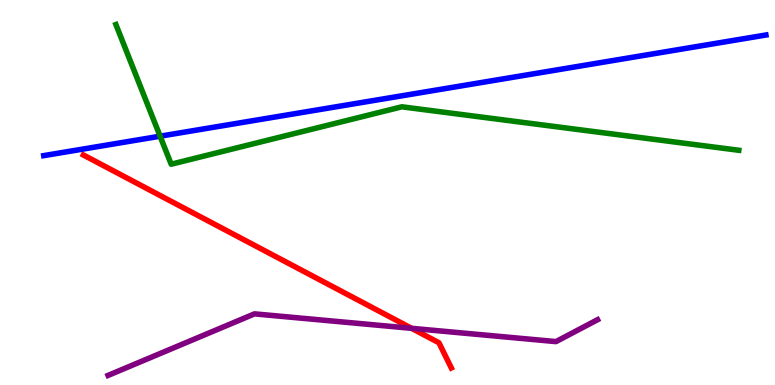[{'lines': ['blue', 'red'], 'intersections': []}, {'lines': ['green', 'red'], 'intersections': []}, {'lines': ['purple', 'red'], 'intersections': [{'x': 5.31, 'y': 1.47}]}, {'lines': ['blue', 'green'], 'intersections': [{'x': 2.07, 'y': 6.46}]}, {'lines': ['blue', 'purple'], 'intersections': []}, {'lines': ['green', 'purple'], 'intersections': []}]